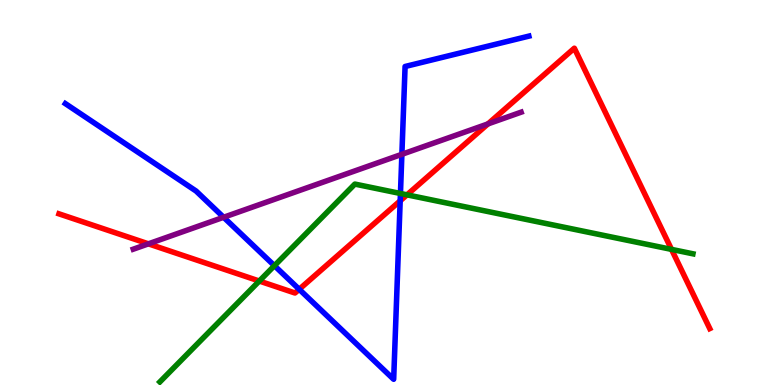[{'lines': ['blue', 'red'], 'intersections': [{'x': 3.86, 'y': 2.49}, {'x': 5.16, 'y': 4.78}]}, {'lines': ['green', 'red'], 'intersections': [{'x': 3.35, 'y': 2.7}, {'x': 5.25, 'y': 4.94}, {'x': 8.66, 'y': 3.52}]}, {'lines': ['purple', 'red'], 'intersections': [{'x': 1.91, 'y': 3.67}, {'x': 6.3, 'y': 6.78}]}, {'lines': ['blue', 'green'], 'intersections': [{'x': 3.54, 'y': 3.1}, {'x': 5.17, 'y': 4.97}]}, {'lines': ['blue', 'purple'], 'intersections': [{'x': 2.89, 'y': 4.36}, {'x': 5.19, 'y': 5.99}]}, {'lines': ['green', 'purple'], 'intersections': []}]